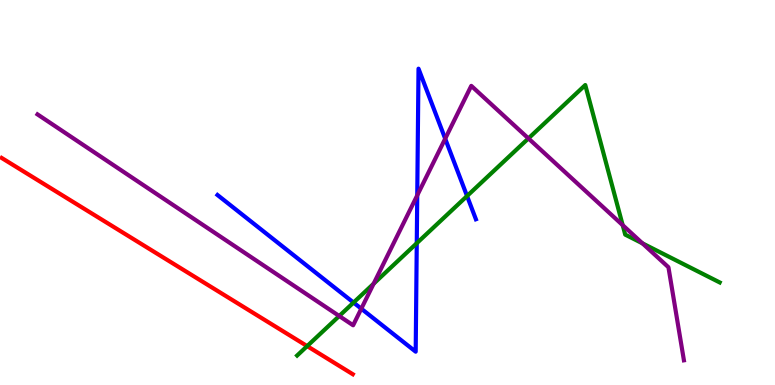[{'lines': ['blue', 'red'], 'intersections': []}, {'lines': ['green', 'red'], 'intersections': [{'x': 3.96, 'y': 1.01}]}, {'lines': ['purple', 'red'], 'intersections': []}, {'lines': ['blue', 'green'], 'intersections': [{'x': 4.56, 'y': 2.14}, {'x': 5.38, 'y': 3.68}, {'x': 6.03, 'y': 4.91}]}, {'lines': ['blue', 'purple'], 'intersections': [{'x': 4.66, 'y': 1.98}, {'x': 5.38, 'y': 4.93}, {'x': 5.74, 'y': 6.4}]}, {'lines': ['green', 'purple'], 'intersections': [{'x': 4.38, 'y': 1.79}, {'x': 4.82, 'y': 2.63}, {'x': 6.82, 'y': 6.4}, {'x': 8.03, 'y': 4.15}, {'x': 8.29, 'y': 3.68}]}]